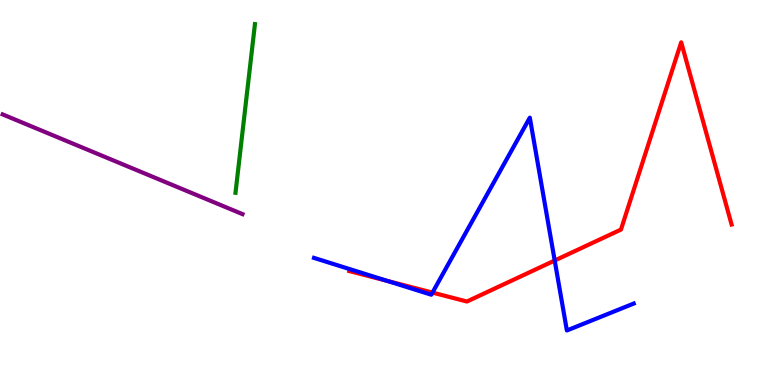[{'lines': ['blue', 'red'], 'intersections': [{'x': 5.0, 'y': 2.7}, {'x': 5.58, 'y': 2.4}, {'x': 7.16, 'y': 3.23}]}, {'lines': ['green', 'red'], 'intersections': []}, {'lines': ['purple', 'red'], 'intersections': []}, {'lines': ['blue', 'green'], 'intersections': []}, {'lines': ['blue', 'purple'], 'intersections': []}, {'lines': ['green', 'purple'], 'intersections': []}]